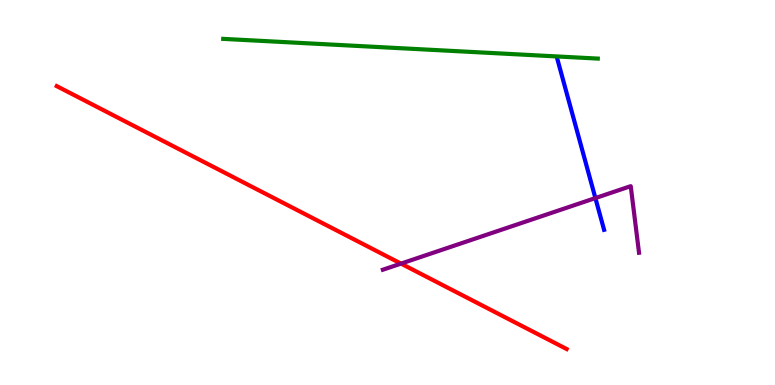[{'lines': ['blue', 'red'], 'intersections': []}, {'lines': ['green', 'red'], 'intersections': []}, {'lines': ['purple', 'red'], 'intersections': [{'x': 5.17, 'y': 3.15}]}, {'lines': ['blue', 'green'], 'intersections': []}, {'lines': ['blue', 'purple'], 'intersections': [{'x': 7.68, 'y': 4.86}]}, {'lines': ['green', 'purple'], 'intersections': []}]